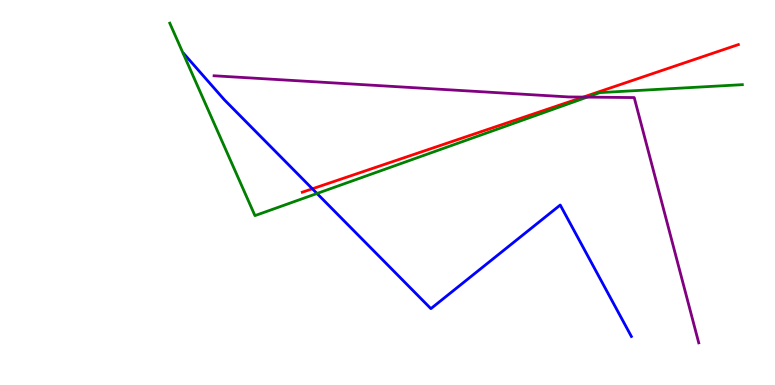[{'lines': ['blue', 'red'], 'intersections': [{'x': 4.03, 'y': 5.1}]}, {'lines': ['green', 'red'], 'intersections': []}, {'lines': ['purple', 'red'], 'intersections': [{'x': 7.53, 'y': 7.48}]}, {'lines': ['blue', 'green'], 'intersections': [{'x': 4.09, 'y': 4.97}]}, {'lines': ['blue', 'purple'], 'intersections': []}, {'lines': ['green', 'purple'], 'intersections': [{'x': 7.58, 'y': 7.48}]}]